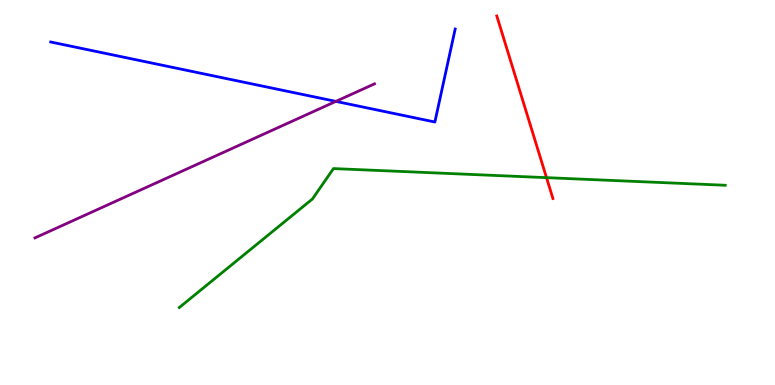[{'lines': ['blue', 'red'], 'intersections': []}, {'lines': ['green', 'red'], 'intersections': [{'x': 7.05, 'y': 5.39}]}, {'lines': ['purple', 'red'], 'intersections': []}, {'lines': ['blue', 'green'], 'intersections': []}, {'lines': ['blue', 'purple'], 'intersections': [{'x': 4.33, 'y': 7.37}]}, {'lines': ['green', 'purple'], 'intersections': []}]